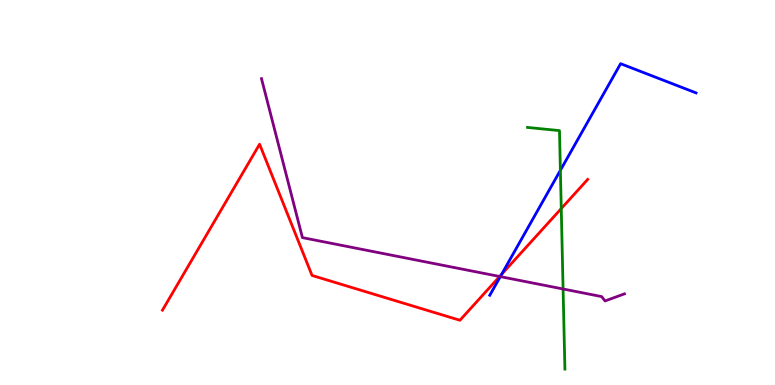[{'lines': ['blue', 'red'], 'intersections': [{'x': 6.47, 'y': 2.87}]}, {'lines': ['green', 'red'], 'intersections': [{'x': 7.24, 'y': 4.58}]}, {'lines': ['purple', 'red'], 'intersections': [{'x': 6.45, 'y': 2.82}]}, {'lines': ['blue', 'green'], 'intersections': [{'x': 7.23, 'y': 5.58}]}, {'lines': ['blue', 'purple'], 'intersections': [{'x': 6.46, 'y': 2.82}]}, {'lines': ['green', 'purple'], 'intersections': [{'x': 7.27, 'y': 2.49}]}]